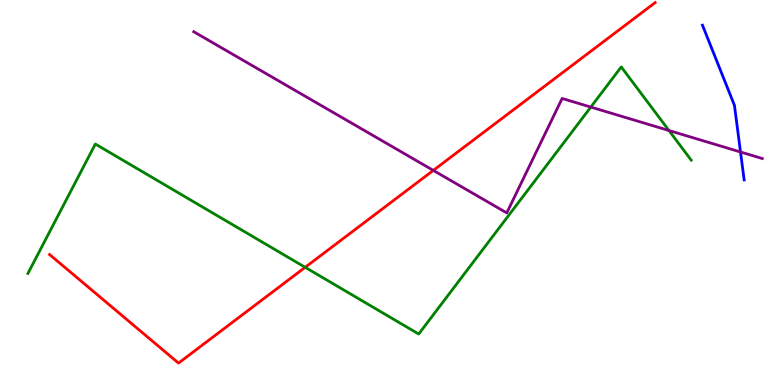[{'lines': ['blue', 'red'], 'intersections': []}, {'lines': ['green', 'red'], 'intersections': [{'x': 3.94, 'y': 3.06}]}, {'lines': ['purple', 'red'], 'intersections': [{'x': 5.59, 'y': 5.57}]}, {'lines': ['blue', 'green'], 'intersections': []}, {'lines': ['blue', 'purple'], 'intersections': [{'x': 9.56, 'y': 6.05}]}, {'lines': ['green', 'purple'], 'intersections': [{'x': 7.62, 'y': 7.22}, {'x': 8.63, 'y': 6.61}]}]